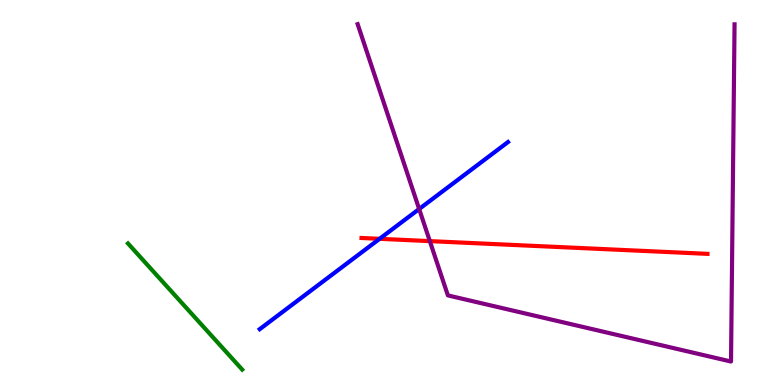[{'lines': ['blue', 'red'], 'intersections': [{'x': 4.9, 'y': 3.8}]}, {'lines': ['green', 'red'], 'intersections': []}, {'lines': ['purple', 'red'], 'intersections': [{'x': 5.55, 'y': 3.74}]}, {'lines': ['blue', 'green'], 'intersections': []}, {'lines': ['blue', 'purple'], 'intersections': [{'x': 5.41, 'y': 4.57}]}, {'lines': ['green', 'purple'], 'intersections': []}]